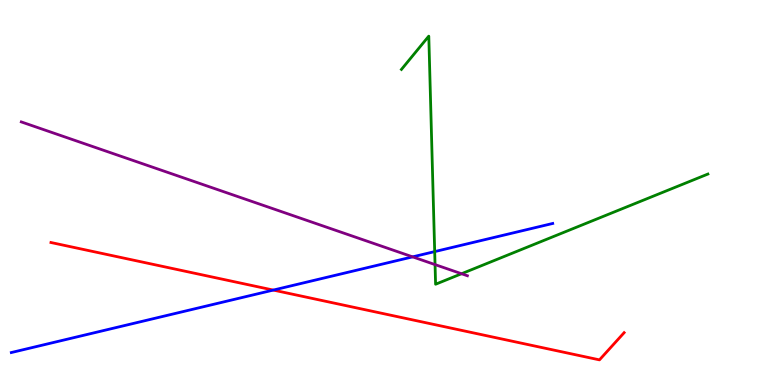[{'lines': ['blue', 'red'], 'intersections': [{'x': 3.53, 'y': 2.47}]}, {'lines': ['green', 'red'], 'intersections': []}, {'lines': ['purple', 'red'], 'intersections': []}, {'lines': ['blue', 'green'], 'intersections': [{'x': 5.61, 'y': 3.46}]}, {'lines': ['blue', 'purple'], 'intersections': [{'x': 5.32, 'y': 3.33}]}, {'lines': ['green', 'purple'], 'intersections': [{'x': 5.61, 'y': 3.13}, {'x': 5.96, 'y': 2.89}]}]